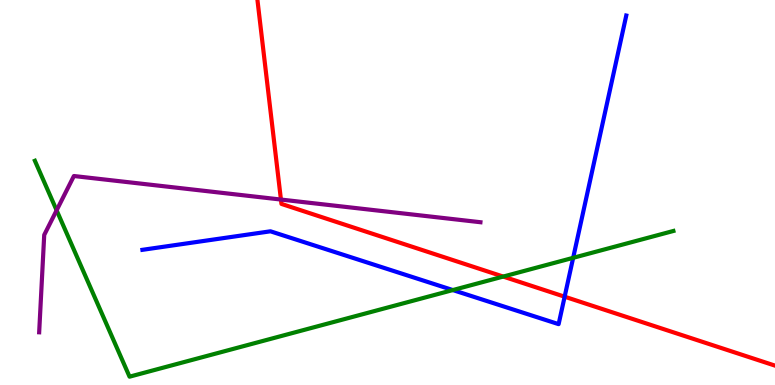[{'lines': ['blue', 'red'], 'intersections': [{'x': 7.29, 'y': 2.29}]}, {'lines': ['green', 'red'], 'intersections': [{'x': 6.49, 'y': 2.82}]}, {'lines': ['purple', 'red'], 'intersections': [{'x': 3.62, 'y': 4.82}]}, {'lines': ['blue', 'green'], 'intersections': [{'x': 5.84, 'y': 2.47}, {'x': 7.4, 'y': 3.3}]}, {'lines': ['blue', 'purple'], 'intersections': []}, {'lines': ['green', 'purple'], 'intersections': [{'x': 0.731, 'y': 4.54}]}]